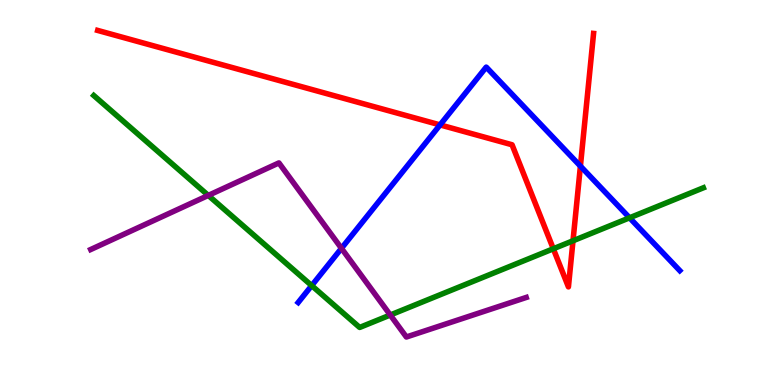[{'lines': ['blue', 'red'], 'intersections': [{'x': 5.68, 'y': 6.76}, {'x': 7.49, 'y': 5.69}]}, {'lines': ['green', 'red'], 'intersections': [{'x': 7.14, 'y': 3.54}, {'x': 7.39, 'y': 3.75}]}, {'lines': ['purple', 'red'], 'intersections': []}, {'lines': ['blue', 'green'], 'intersections': [{'x': 4.02, 'y': 2.58}, {'x': 8.12, 'y': 4.34}]}, {'lines': ['blue', 'purple'], 'intersections': [{'x': 4.41, 'y': 3.55}]}, {'lines': ['green', 'purple'], 'intersections': [{'x': 2.69, 'y': 4.92}, {'x': 5.04, 'y': 1.82}]}]